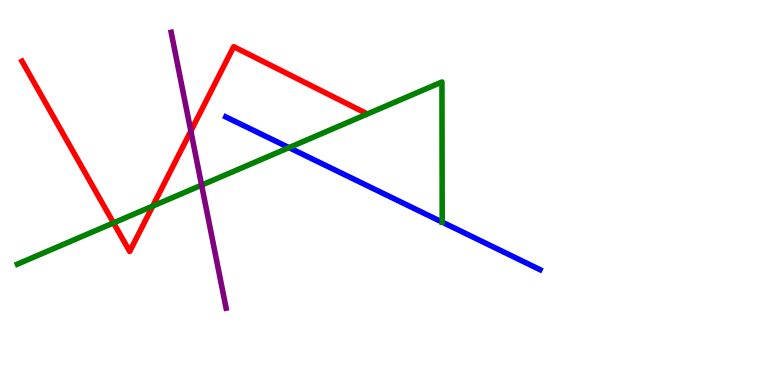[{'lines': ['blue', 'red'], 'intersections': []}, {'lines': ['green', 'red'], 'intersections': [{'x': 1.46, 'y': 4.21}, {'x': 1.97, 'y': 4.65}]}, {'lines': ['purple', 'red'], 'intersections': [{'x': 2.46, 'y': 6.6}]}, {'lines': ['blue', 'green'], 'intersections': [{'x': 3.73, 'y': 6.17}, {'x': 5.71, 'y': 4.23}]}, {'lines': ['blue', 'purple'], 'intersections': []}, {'lines': ['green', 'purple'], 'intersections': [{'x': 2.6, 'y': 5.19}]}]